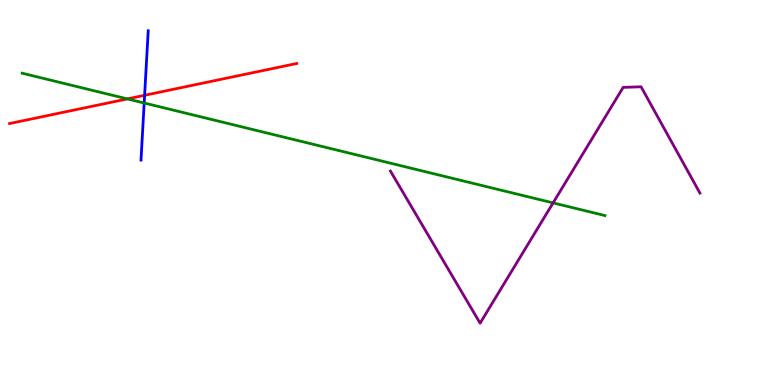[{'lines': ['blue', 'red'], 'intersections': [{'x': 1.87, 'y': 7.52}]}, {'lines': ['green', 'red'], 'intersections': [{'x': 1.64, 'y': 7.43}]}, {'lines': ['purple', 'red'], 'intersections': []}, {'lines': ['blue', 'green'], 'intersections': [{'x': 1.86, 'y': 7.32}]}, {'lines': ['blue', 'purple'], 'intersections': []}, {'lines': ['green', 'purple'], 'intersections': [{'x': 7.14, 'y': 4.73}]}]